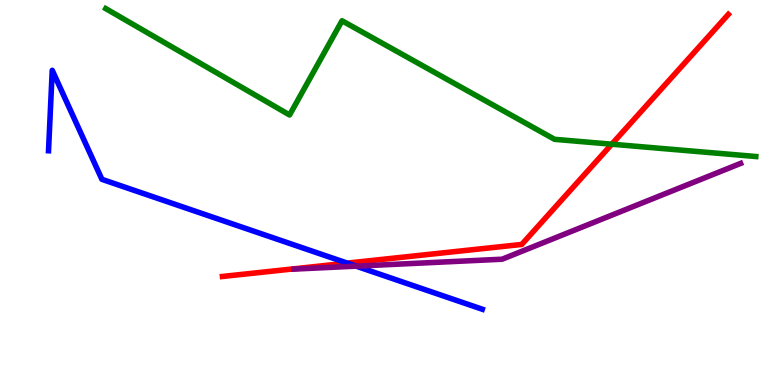[{'lines': ['blue', 'red'], 'intersections': [{'x': 4.48, 'y': 3.17}]}, {'lines': ['green', 'red'], 'intersections': [{'x': 7.89, 'y': 6.25}]}, {'lines': ['purple', 'red'], 'intersections': []}, {'lines': ['blue', 'green'], 'intersections': []}, {'lines': ['blue', 'purple'], 'intersections': [{'x': 4.6, 'y': 3.09}]}, {'lines': ['green', 'purple'], 'intersections': []}]